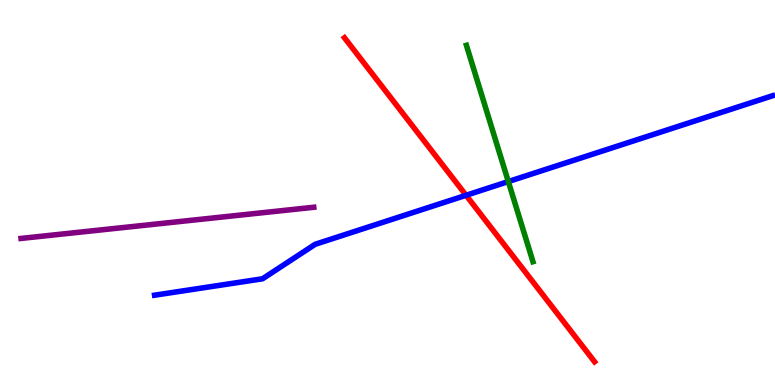[{'lines': ['blue', 'red'], 'intersections': [{'x': 6.01, 'y': 4.93}]}, {'lines': ['green', 'red'], 'intersections': []}, {'lines': ['purple', 'red'], 'intersections': []}, {'lines': ['blue', 'green'], 'intersections': [{'x': 6.56, 'y': 5.28}]}, {'lines': ['blue', 'purple'], 'intersections': []}, {'lines': ['green', 'purple'], 'intersections': []}]